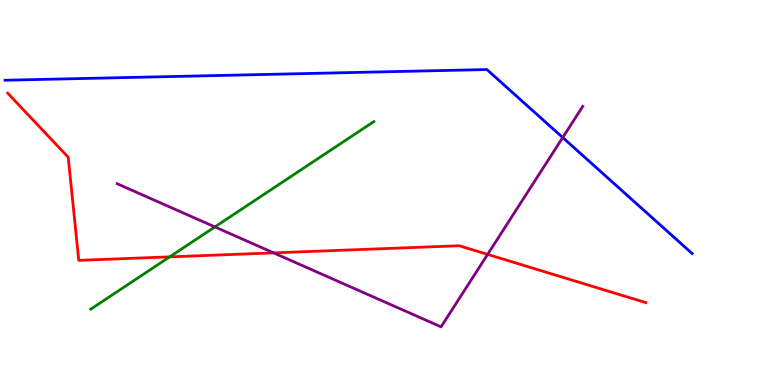[{'lines': ['blue', 'red'], 'intersections': []}, {'lines': ['green', 'red'], 'intersections': [{'x': 2.19, 'y': 3.33}]}, {'lines': ['purple', 'red'], 'intersections': [{'x': 3.53, 'y': 3.43}, {'x': 6.29, 'y': 3.39}]}, {'lines': ['blue', 'green'], 'intersections': []}, {'lines': ['blue', 'purple'], 'intersections': [{'x': 7.26, 'y': 6.43}]}, {'lines': ['green', 'purple'], 'intersections': [{'x': 2.77, 'y': 4.11}]}]